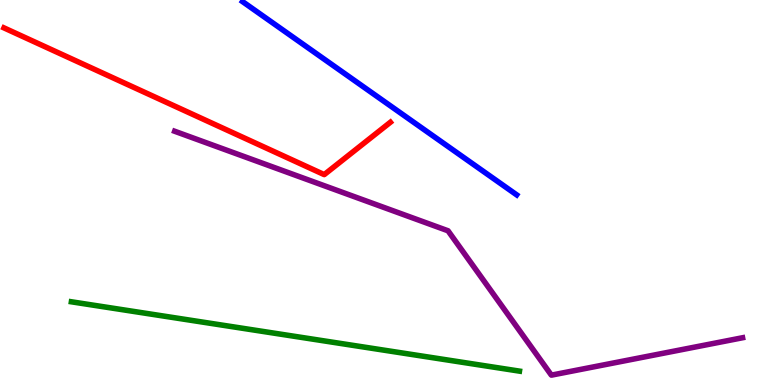[{'lines': ['blue', 'red'], 'intersections': []}, {'lines': ['green', 'red'], 'intersections': []}, {'lines': ['purple', 'red'], 'intersections': []}, {'lines': ['blue', 'green'], 'intersections': []}, {'lines': ['blue', 'purple'], 'intersections': []}, {'lines': ['green', 'purple'], 'intersections': []}]